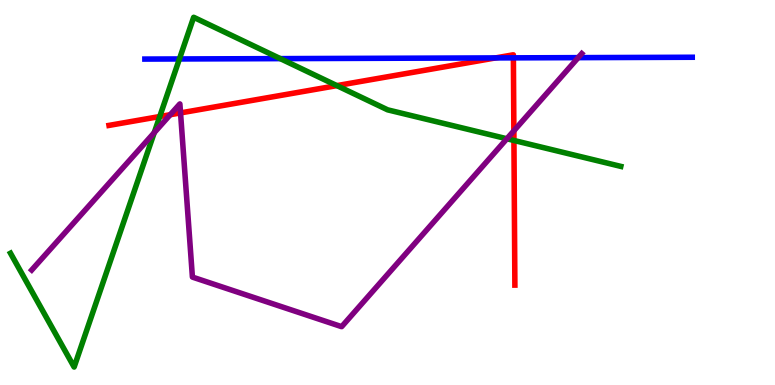[{'lines': ['blue', 'red'], 'intersections': [{'x': 6.39, 'y': 8.5}, {'x': 6.62, 'y': 8.5}]}, {'lines': ['green', 'red'], 'intersections': [{'x': 2.06, 'y': 6.97}, {'x': 4.35, 'y': 7.78}, {'x': 6.63, 'y': 6.35}]}, {'lines': ['purple', 'red'], 'intersections': [{'x': 2.2, 'y': 7.02}, {'x': 2.33, 'y': 7.07}, {'x': 6.63, 'y': 6.6}]}, {'lines': ['blue', 'green'], 'intersections': [{'x': 2.32, 'y': 8.47}, {'x': 3.62, 'y': 8.48}]}, {'lines': ['blue', 'purple'], 'intersections': [{'x': 7.46, 'y': 8.5}]}, {'lines': ['green', 'purple'], 'intersections': [{'x': 1.99, 'y': 6.55}, {'x': 6.54, 'y': 6.4}]}]